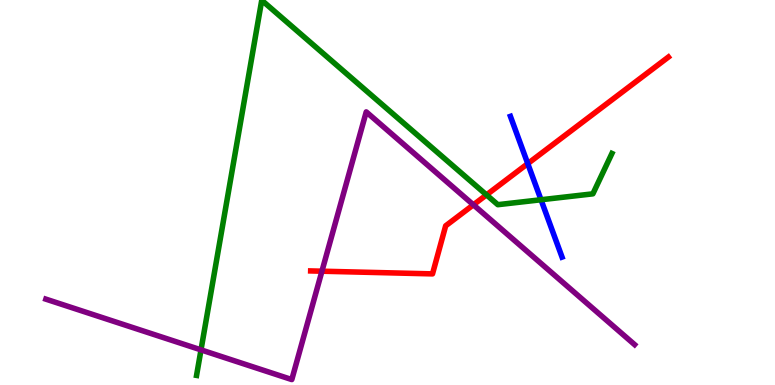[{'lines': ['blue', 'red'], 'intersections': [{'x': 6.81, 'y': 5.75}]}, {'lines': ['green', 'red'], 'intersections': [{'x': 6.28, 'y': 4.94}]}, {'lines': ['purple', 'red'], 'intersections': [{'x': 4.15, 'y': 2.96}, {'x': 6.11, 'y': 4.68}]}, {'lines': ['blue', 'green'], 'intersections': [{'x': 6.98, 'y': 4.81}]}, {'lines': ['blue', 'purple'], 'intersections': []}, {'lines': ['green', 'purple'], 'intersections': [{'x': 2.59, 'y': 0.912}]}]